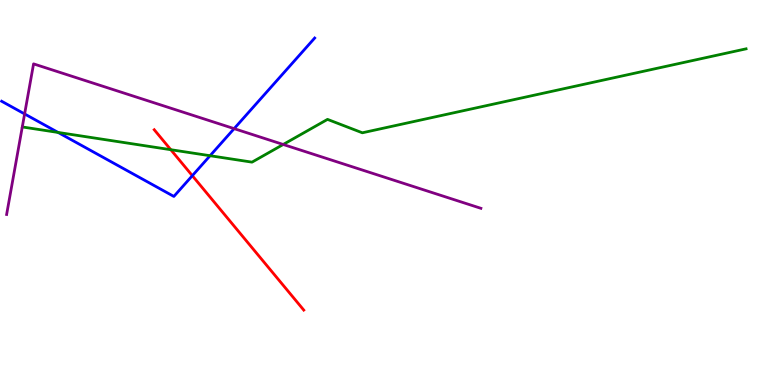[{'lines': ['blue', 'red'], 'intersections': [{'x': 2.48, 'y': 5.44}]}, {'lines': ['green', 'red'], 'intersections': [{'x': 2.2, 'y': 6.11}]}, {'lines': ['purple', 'red'], 'intersections': []}, {'lines': ['blue', 'green'], 'intersections': [{'x': 0.749, 'y': 6.56}, {'x': 2.71, 'y': 5.96}]}, {'lines': ['blue', 'purple'], 'intersections': [{'x': 0.318, 'y': 7.04}, {'x': 3.02, 'y': 6.66}]}, {'lines': ['green', 'purple'], 'intersections': [{'x': 3.65, 'y': 6.25}]}]